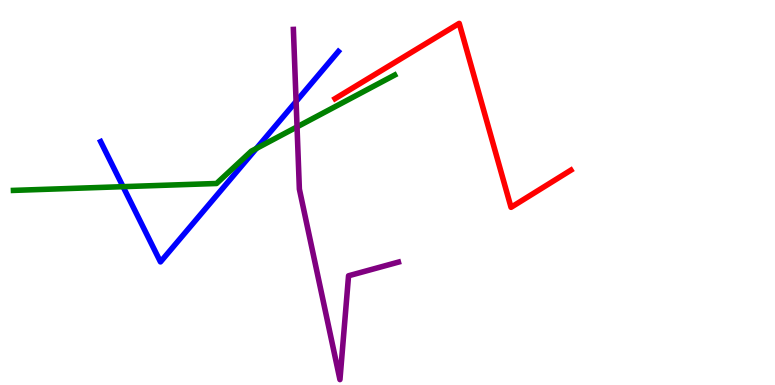[{'lines': ['blue', 'red'], 'intersections': []}, {'lines': ['green', 'red'], 'intersections': []}, {'lines': ['purple', 'red'], 'intersections': []}, {'lines': ['blue', 'green'], 'intersections': [{'x': 1.59, 'y': 5.15}, {'x': 3.31, 'y': 6.14}]}, {'lines': ['blue', 'purple'], 'intersections': [{'x': 3.82, 'y': 7.36}]}, {'lines': ['green', 'purple'], 'intersections': [{'x': 3.83, 'y': 6.7}]}]